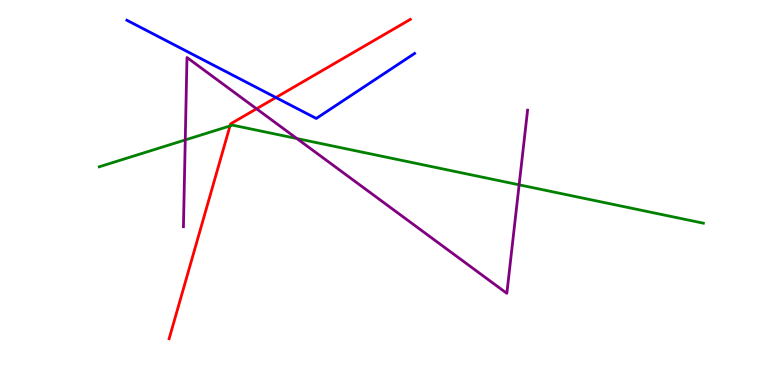[{'lines': ['blue', 'red'], 'intersections': [{'x': 3.56, 'y': 7.47}]}, {'lines': ['green', 'red'], 'intersections': [{'x': 2.97, 'y': 6.73}]}, {'lines': ['purple', 'red'], 'intersections': [{'x': 3.31, 'y': 7.17}]}, {'lines': ['blue', 'green'], 'intersections': []}, {'lines': ['blue', 'purple'], 'intersections': []}, {'lines': ['green', 'purple'], 'intersections': [{'x': 2.39, 'y': 6.37}, {'x': 3.83, 'y': 6.4}, {'x': 6.7, 'y': 5.2}]}]